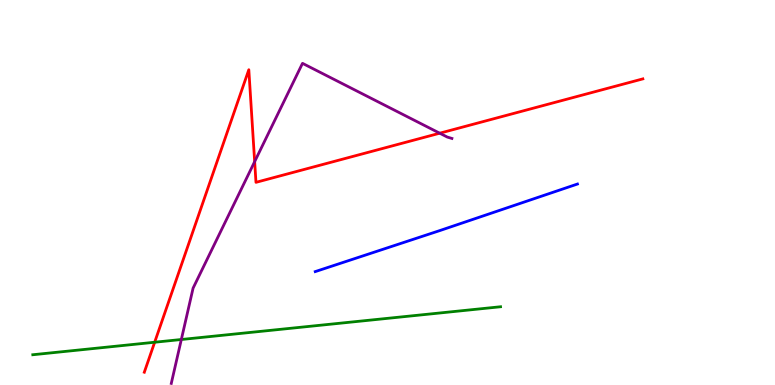[{'lines': ['blue', 'red'], 'intersections': []}, {'lines': ['green', 'red'], 'intersections': [{'x': 2.0, 'y': 1.11}]}, {'lines': ['purple', 'red'], 'intersections': [{'x': 3.29, 'y': 5.8}, {'x': 5.67, 'y': 6.54}]}, {'lines': ['blue', 'green'], 'intersections': []}, {'lines': ['blue', 'purple'], 'intersections': []}, {'lines': ['green', 'purple'], 'intersections': [{'x': 2.34, 'y': 1.18}]}]